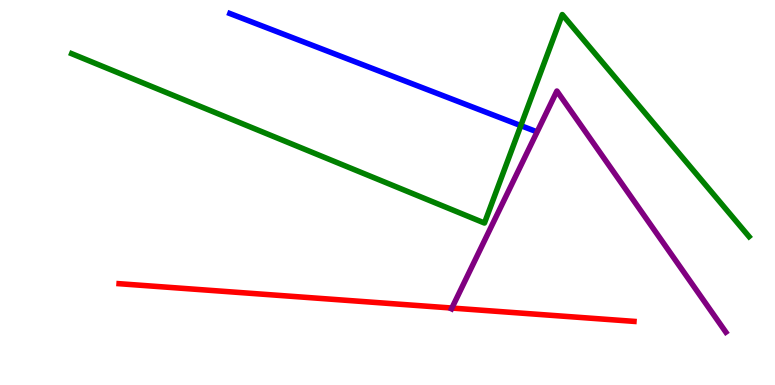[{'lines': ['blue', 'red'], 'intersections': []}, {'lines': ['green', 'red'], 'intersections': []}, {'lines': ['purple', 'red'], 'intersections': [{'x': 5.83, 'y': 2.0}]}, {'lines': ['blue', 'green'], 'intersections': [{'x': 6.72, 'y': 6.74}]}, {'lines': ['blue', 'purple'], 'intersections': []}, {'lines': ['green', 'purple'], 'intersections': []}]